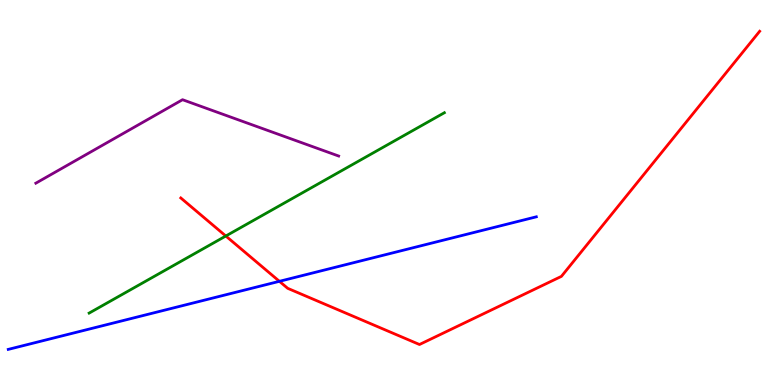[{'lines': ['blue', 'red'], 'intersections': [{'x': 3.61, 'y': 2.69}]}, {'lines': ['green', 'red'], 'intersections': [{'x': 2.91, 'y': 3.87}]}, {'lines': ['purple', 'red'], 'intersections': []}, {'lines': ['blue', 'green'], 'intersections': []}, {'lines': ['blue', 'purple'], 'intersections': []}, {'lines': ['green', 'purple'], 'intersections': []}]